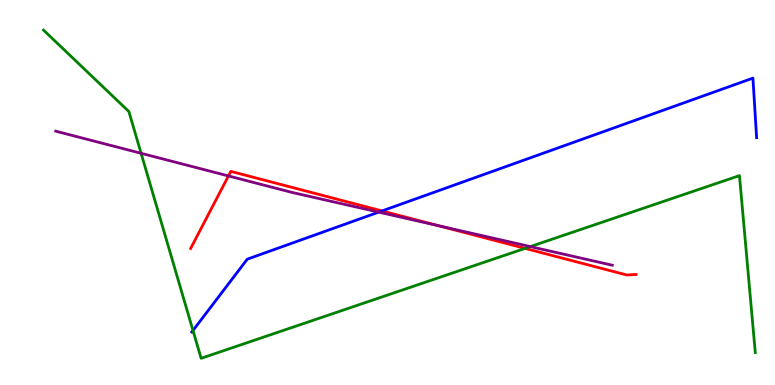[{'lines': ['blue', 'red'], 'intersections': [{'x': 4.93, 'y': 4.52}]}, {'lines': ['green', 'red'], 'intersections': [{'x': 6.78, 'y': 3.55}]}, {'lines': ['purple', 'red'], 'intersections': [{'x': 2.95, 'y': 5.43}, {'x': 5.65, 'y': 4.14}]}, {'lines': ['blue', 'green'], 'intersections': [{'x': 2.49, 'y': 1.42}]}, {'lines': ['blue', 'purple'], 'intersections': [{'x': 4.89, 'y': 4.49}]}, {'lines': ['green', 'purple'], 'intersections': [{'x': 1.82, 'y': 6.02}, {'x': 6.84, 'y': 3.59}]}]